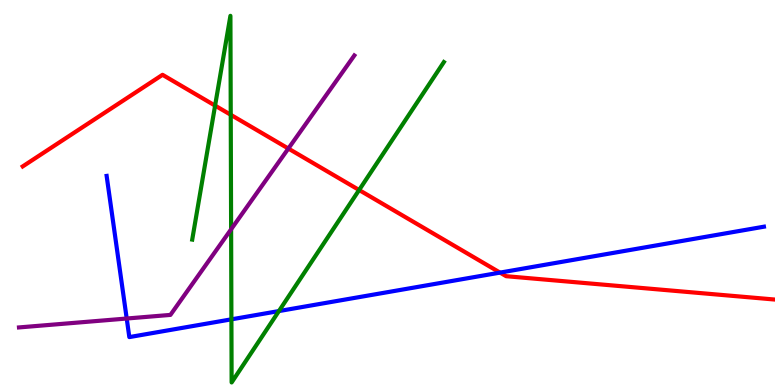[{'lines': ['blue', 'red'], 'intersections': [{'x': 6.45, 'y': 2.92}]}, {'lines': ['green', 'red'], 'intersections': [{'x': 2.78, 'y': 7.26}, {'x': 2.98, 'y': 7.02}, {'x': 4.63, 'y': 5.06}]}, {'lines': ['purple', 'red'], 'intersections': [{'x': 3.72, 'y': 6.14}]}, {'lines': ['blue', 'green'], 'intersections': [{'x': 2.99, 'y': 1.71}, {'x': 3.6, 'y': 1.92}]}, {'lines': ['blue', 'purple'], 'intersections': [{'x': 1.63, 'y': 1.73}]}, {'lines': ['green', 'purple'], 'intersections': [{'x': 2.98, 'y': 4.04}]}]